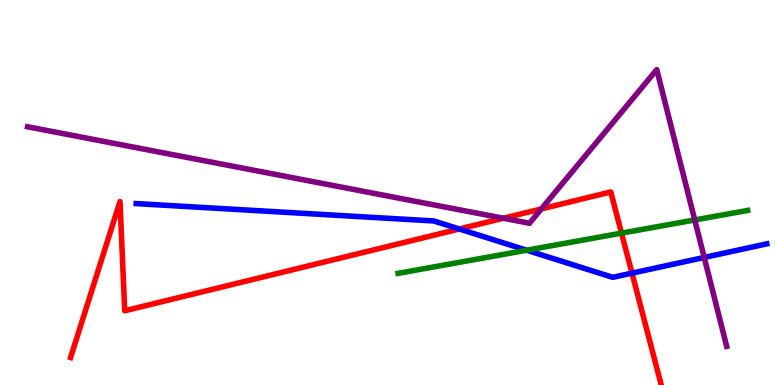[{'lines': ['blue', 'red'], 'intersections': [{'x': 5.93, 'y': 4.05}, {'x': 8.15, 'y': 2.91}]}, {'lines': ['green', 'red'], 'intersections': [{'x': 8.02, 'y': 3.94}]}, {'lines': ['purple', 'red'], 'intersections': [{'x': 6.49, 'y': 4.33}, {'x': 6.99, 'y': 4.57}]}, {'lines': ['blue', 'green'], 'intersections': [{'x': 6.8, 'y': 3.5}]}, {'lines': ['blue', 'purple'], 'intersections': [{'x': 9.09, 'y': 3.31}]}, {'lines': ['green', 'purple'], 'intersections': [{'x': 8.96, 'y': 4.29}]}]